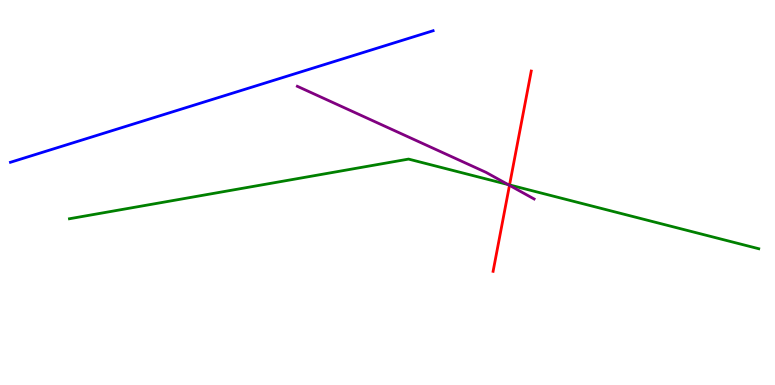[{'lines': ['blue', 'red'], 'intersections': []}, {'lines': ['green', 'red'], 'intersections': [{'x': 6.57, 'y': 5.2}]}, {'lines': ['purple', 'red'], 'intersections': [{'x': 6.57, 'y': 5.19}]}, {'lines': ['blue', 'green'], 'intersections': []}, {'lines': ['blue', 'purple'], 'intersections': []}, {'lines': ['green', 'purple'], 'intersections': [{'x': 6.56, 'y': 5.21}]}]